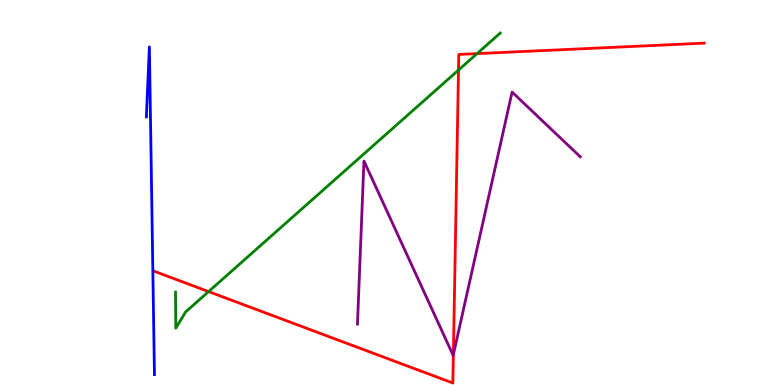[{'lines': ['blue', 'red'], 'intersections': []}, {'lines': ['green', 'red'], 'intersections': [{'x': 2.69, 'y': 2.43}, {'x': 5.92, 'y': 8.18}, {'x': 6.16, 'y': 8.61}]}, {'lines': ['purple', 'red'], 'intersections': [{'x': 5.85, 'y': 0.791}]}, {'lines': ['blue', 'green'], 'intersections': []}, {'lines': ['blue', 'purple'], 'intersections': []}, {'lines': ['green', 'purple'], 'intersections': []}]